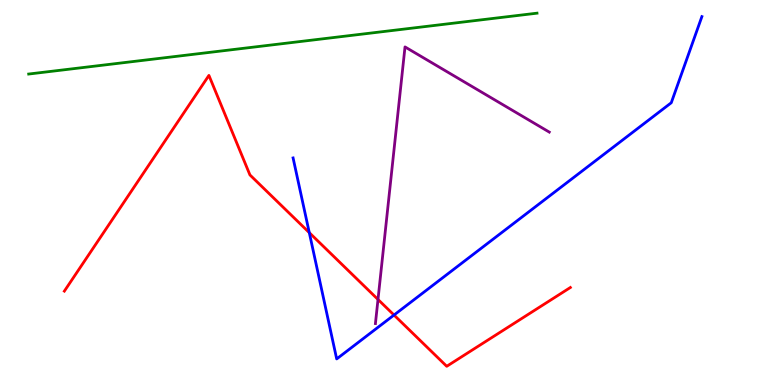[{'lines': ['blue', 'red'], 'intersections': [{'x': 3.99, 'y': 3.96}, {'x': 5.08, 'y': 1.82}]}, {'lines': ['green', 'red'], 'intersections': []}, {'lines': ['purple', 'red'], 'intersections': [{'x': 4.88, 'y': 2.22}]}, {'lines': ['blue', 'green'], 'intersections': []}, {'lines': ['blue', 'purple'], 'intersections': []}, {'lines': ['green', 'purple'], 'intersections': []}]